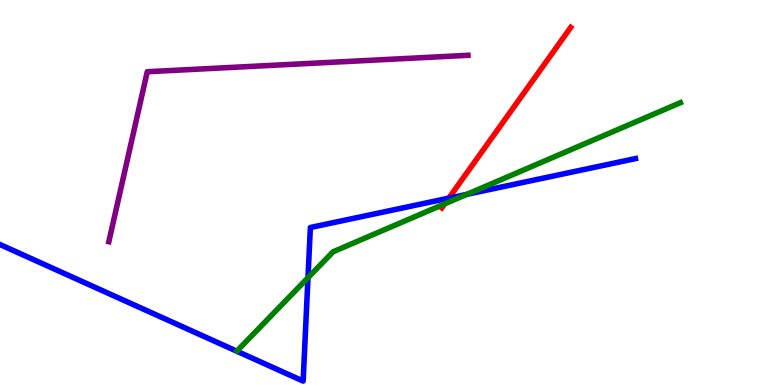[{'lines': ['blue', 'red'], 'intersections': [{'x': 5.79, 'y': 4.85}]}, {'lines': ['green', 'red'], 'intersections': [{'x': 5.74, 'y': 4.7}]}, {'lines': ['purple', 'red'], 'intersections': []}, {'lines': ['blue', 'green'], 'intersections': [{'x': 3.97, 'y': 2.79}, {'x': 6.02, 'y': 4.95}]}, {'lines': ['blue', 'purple'], 'intersections': []}, {'lines': ['green', 'purple'], 'intersections': []}]